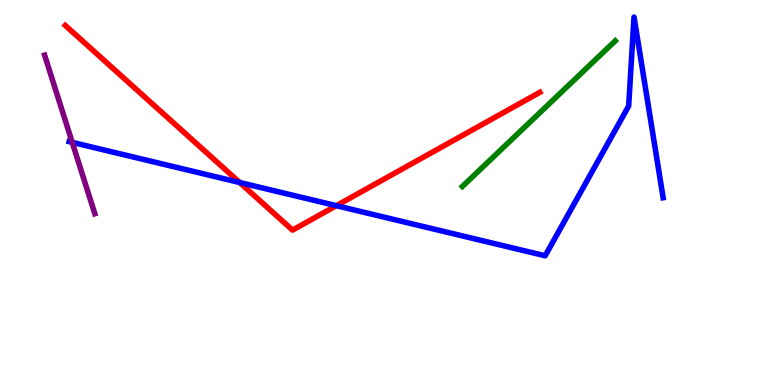[{'lines': ['blue', 'red'], 'intersections': [{'x': 3.09, 'y': 5.26}, {'x': 4.34, 'y': 4.66}]}, {'lines': ['green', 'red'], 'intersections': []}, {'lines': ['purple', 'red'], 'intersections': []}, {'lines': ['blue', 'green'], 'intersections': []}, {'lines': ['blue', 'purple'], 'intersections': [{'x': 0.932, 'y': 6.3}]}, {'lines': ['green', 'purple'], 'intersections': []}]